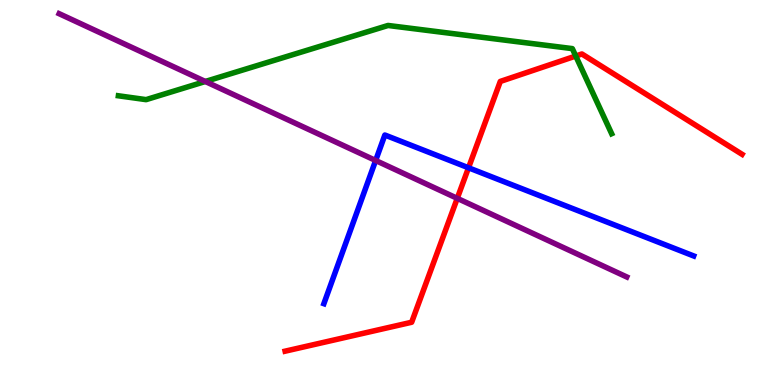[{'lines': ['blue', 'red'], 'intersections': [{'x': 6.05, 'y': 5.64}]}, {'lines': ['green', 'red'], 'intersections': [{'x': 7.43, 'y': 8.54}]}, {'lines': ['purple', 'red'], 'intersections': [{'x': 5.9, 'y': 4.85}]}, {'lines': ['blue', 'green'], 'intersections': []}, {'lines': ['blue', 'purple'], 'intersections': [{'x': 4.85, 'y': 5.83}]}, {'lines': ['green', 'purple'], 'intersections': [{'x': 2.65, 'y': 7.88}]}]